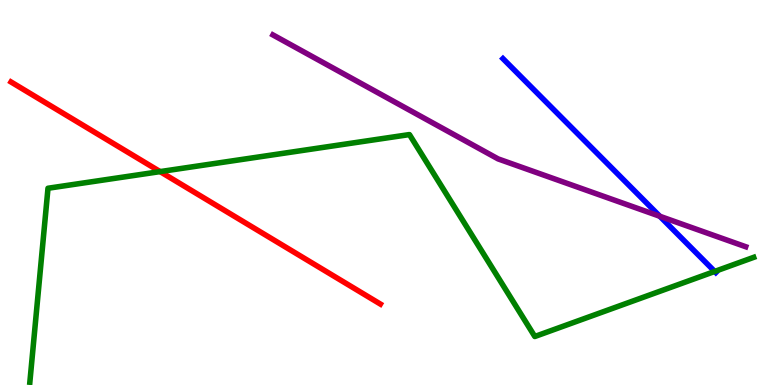[{'lines': ['blue', 'red'], 'intersections': []}, {'lines': ['green', 'red'], 'intersections': [{'x': 2.07, 'y': 5.54}]}, {'lines': ['purple', 'red'], 'intersections': []}, {'lines': ['blue', 'green'], 'intersections': [{'x': 9.22, 'y': 2.95}]}, {'lines': ['blue', 'purple'], 'intersections': [{'x': 8.51, 'y': 4.38}]}, {'lines': ['green', 'purple'], 'intersections': []}]